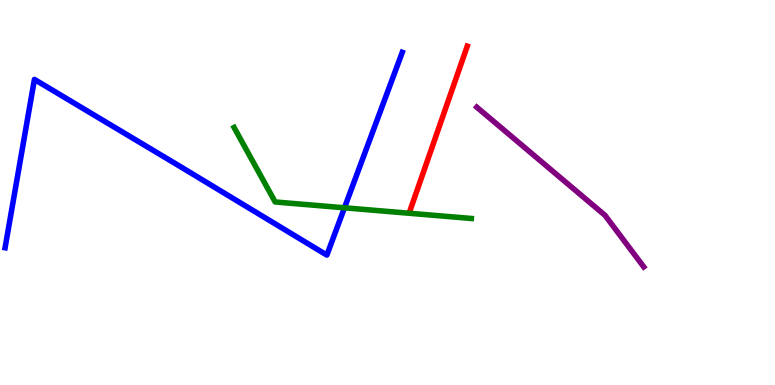[{'lines': ['blue', 'red'], 'intersections': []}, {'lines': ['green', 'red'], 'intersections': []}, {'lines': ['purple', 'red'], 'intersections': []}, {'lines': ['blue', 'green'], 'intersections': [{'x': 4.44, 'y': 4.6}]}, {'lines': ['blue', 'purple'], 'intersections': []}, {'lines': ['green', 'purple'], 'intersections': []}]